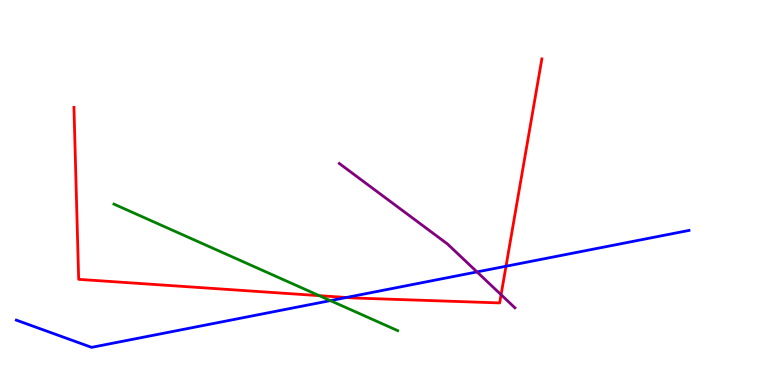[{'lines': ['blue', 'red'], 'intersections': [{'x': 4.47, 'y': 2.27}, {'x': 6.53, 'y': 3.08}]}, {'lines': ['green', 'red'], 'intersections': [{'x': 4.12, 'y': 2.32}]}, {'lines': ['purple', 'red'], 'intersections': [{'x': 6.47, 'y': 2.35}]}, {'lines': ['blue', 'green'], 'intersections': [{'x': 4.26, 'y': 2.19}]}, {'lines': ['blue', 'purple'], 'intersections': [{'x': 6.15, 'y': 2.94}]}, {'lines': ['green', 'purple'], 'intersections': []}]